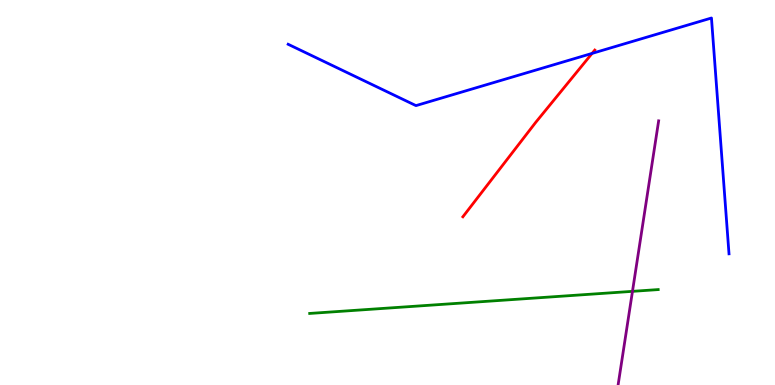[{'lines': ['blue', 'red'], 'intersections': [{'x': 7.64, 'y': 8.61}]}, {'lines': ['green', 'red'], 'intersections': []}, {'lines': ['purple', 'red'], 'intersections': []}, {'lines': ['blue', 'green'], 'intersections': []}, {'lines': ['blue', 'purple'], 'intersections': []}, {'lines': ['green', 'purple'], 'intersections': [{'x': 8.16, 'y': 2.43}]}]